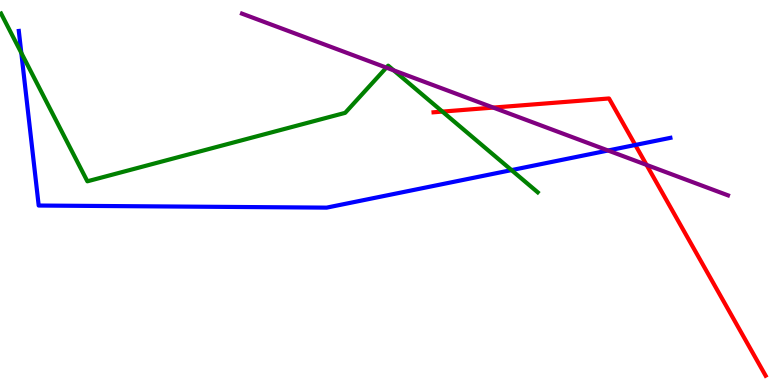[{'lines': ['blue', 'red'], 'intersections': [{'x': 8.2, 'y': 6.23}]}, {'lines': ['green', 'red'], 'intersections': [{'x': 5.71, 'y': 7.1}]}, {'lines': ['purple', 'red'], 'intersections': [{'x': 6.36, 'y': 7.21}, {'x': 8.34, 'y': 5.72}]}, {'lines': ['blue', 'green'], 'intersections': [{'x': 0.275, 'y': 8.63}, {'x': 6.6, 'y': 5.58}]}, {'lines': ['blue', 'purple'], 'intersections': [{'x': 7.85, 'y': 6.09}]}, {'lines': ['green', 'purple'], 'intersections': [{'x': 4.99, 'y': 8.24}, {'x': 5.08, 'y': 8.17}]}]